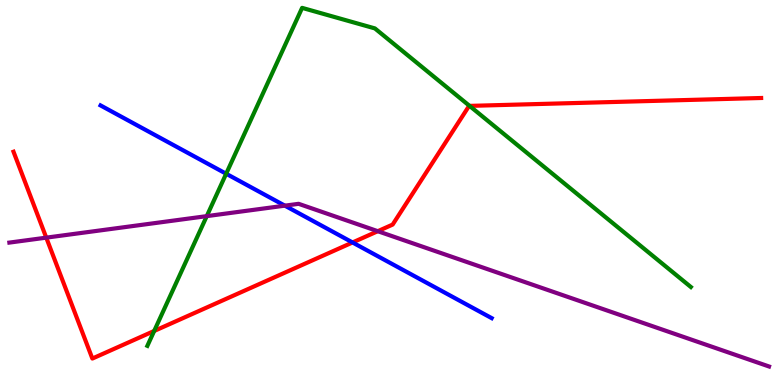[{'lines': ['blue', 'red'], 'intersections': [{'x': 4.55, 'y': 3.7}]}, {'lines': ['green', 'red'], 'intersections': [{'x': 1.99, 'y': 1.4}, {'x': 6.06, 'y': 7.25}]}, {'lines': ['purple', 'red'], 'intersections': [{'x': 0.597, 'y': 3.83}, {'x': 4.87, 'y': 3.99}]}, {'lines': ['blue', 'green'], 'intersections': [{'x': 2.92, 'y': 5.49}]}, {'lines': ['blue', 'purple'], 'intersections': [{'x': 3.68, 'y': 4.66}]}, {'lines': ['green', 'purple'], 'intersections': [{'x': 2.67, 'y': 4.39}]}]